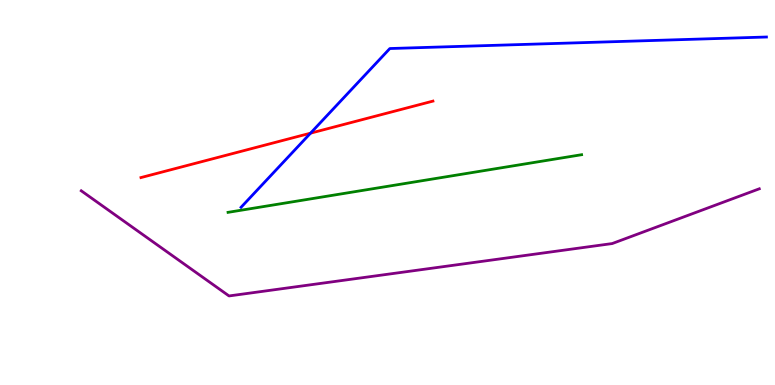[{'lines': ['blue', 'red'], 'intersections': [{'x': 4.01, 'y': 6.54}]}, {'lines': ['green', 'red'], 'intersections': []}, {'lines': ['purple', 'red'], 'intersections': []}, {'lines': ['blue', 'green'], 'intersections': []}, {'lines': ['blue', 'purple'], 'intersections': []}, {'lines': ['green', 'purple'], 'intersections': []}]